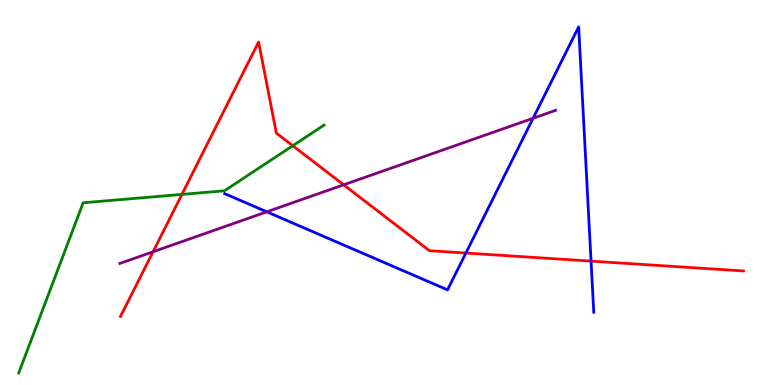[{'lines': ['blue', 'red'], 'intersections': [{'x': 6.01, 'y': 3.43}, {'x': 7.63, 'y': 3.22}]}, {'lines': ['green', 'red'], 'intersections': [{'x': 2.35, 'y': 4.95}, {'x': 3.78, 'y': 6.21}]}, {'lines': ['purple', 'red'], 'intersections': [{'x': 1.97, 'y': 3.46}, {'x': 4.43, 'y': 5.2}]}, {'lines': ['blue', 'green'], 'intersections': []}, {'lines': ['blue', 'purple'], 'intersections': [{'x': 3.44, 'y': 4.5}, {'x': 6.88, 'y': 6.93}]}, {'lines': ['green', 'purple'], 'intersections': []}]